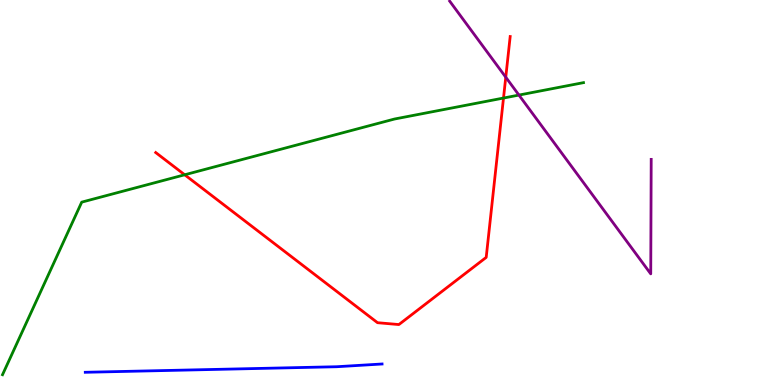[{'lines': ['blue', 'red'], 'intersections': []}, {'lines': ['green', 'red'], 'intersections': [{'x': 2.38, 'y': 5.46}, {'x': 6.5, 'y': 7.45}]}, {'lines': ['purple', 'red'], 'intersections': [{'x': 6.53, 'y': 7.99}]}, {'lines': ['blue', 'green'], 'intersections': []}, {'lines': ['blue', 'purple'], 'intersections': []}, {'lines': ['green', 'purple'], 'intersections': [{'x': 6.7, 'y': 7.53}]}]